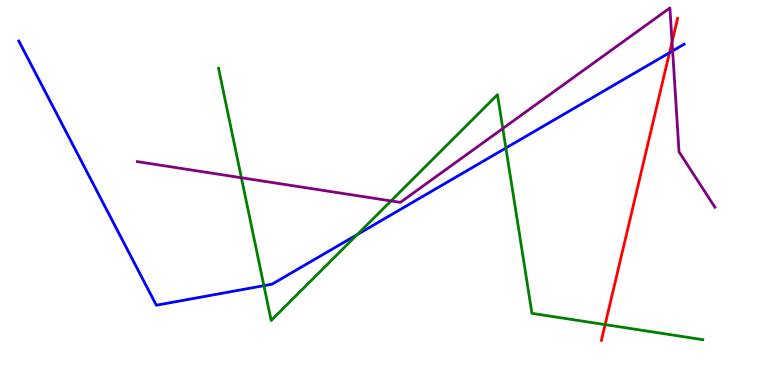[{'lines': ['blue', 'red'], 'intersections': [{'x': 8.64, 'y': 8.63}]}, {'lines': ['green', 'red'], 'intersections': [{'x': 7.81, 'y': 1.57}]}, {'lines': ['purple', 'red'], 'intersections': [{'x': 8.67, 'y': 8.91}]}, {'lines': ['blue', 'green'], 'intersections': [{'x': 3.41, 'y': 2.58}, {'x': 4.61, 'y': 3.91}, {'x': 6.53, 'y': 6.16}]}, {'lines': ['blue', 'purple'], 'intersections': [{'x': 8.68, 'y': 8.68}]}, {'lines': ['green', 'purple'], 'intersections': [{'x': 3.11, 'y': 5.38}, {'x': 5.05, 'y': 4.78}, {'x': 6.49, 'y': 6.66}]}]